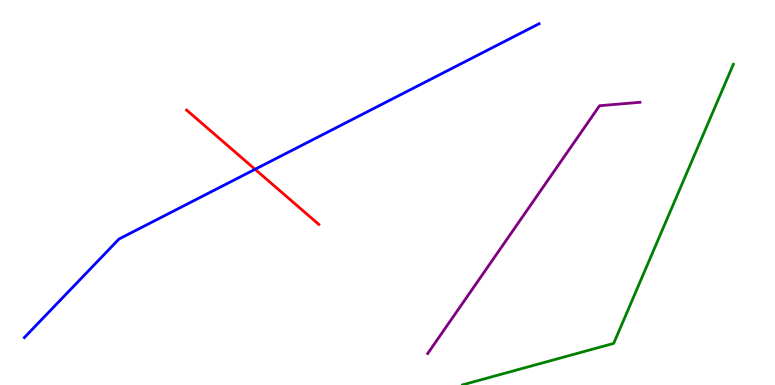[{'lines': ['blue', 'red'], 'intersections': [{'x': 3.29, 'y': 5.6}]}, {'lines': ['green', 'red'], 'intersections': []}, {'lines': ['purple', 'red'], 'intersections': []}, {'lines': ['blue', 'green'], 'intersections': []}, {'lines': ['blue', 'purple'], 'intersections': []}, {'lines': ['green', 'purple'], 'intersections': []}]